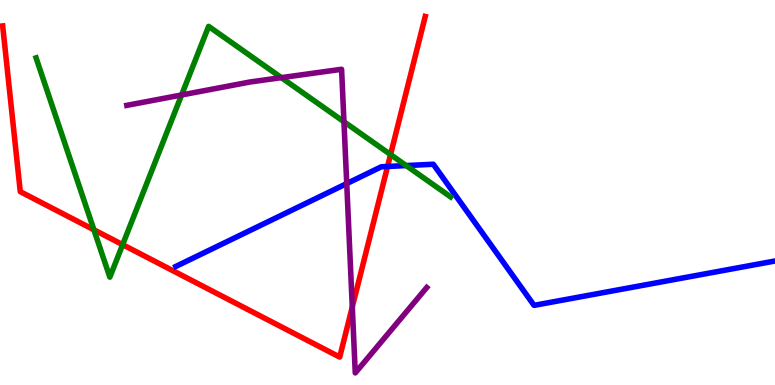[{'lines': ['blue', 'red'], 'intersections': [{'x': 5.0, 'y': 5.68}]}, {'lines': ['green', 'red'], 'intersections': [{'x': 1.21, 'y': 4.03}, {'x': 1.58, 'y': 3.65}, {'x': 5.04, 'y': 5.99}]}, {'lines': ['purple', 'red'], 'intersections': [{'x': 4.55, 'y': 2.03}]}, {'lines': ['blue', 'green'], 'intersections': [{'x': 5.24, 'y': 5.7}]}, {'lines': ['blue', 'purple'], 'intersections': [{'x': 4.47, 'y': 5.23}]}, {'lines': ['green', 'purple'], 'intersections': [{'x': 2.34, 'y': 7.53}, {'x': 3.63, 'y': 7.98}, {'x': 4.44, 'y': 6.84}]}]